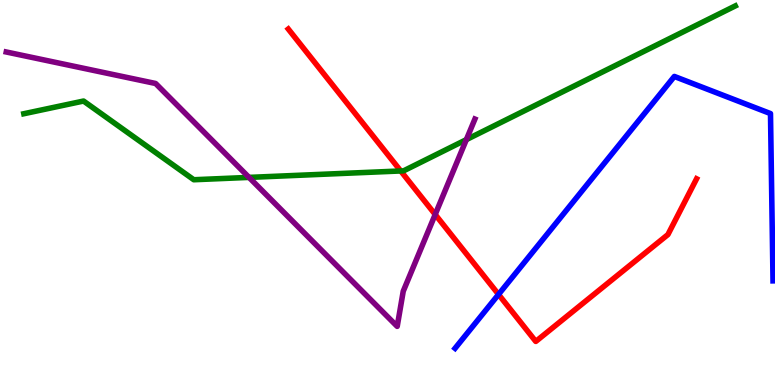[{'lines': ['blue', 'red'], 'intersections': [{'x': 6.43, 'y': 2.35}]}, {'lines': ['green', 'red'], 'intersections': [{'x': 5.17, 'y': 5.56}]}, {'lines': ['purple', 'red'], 'intersections': [{'x': 5.62, 'y': 4.43}]}, {'lines': ['blue', 'green'], 'intersections': []}, {'lines': ['blue', 'purple'], 'intersections': []}, {'lines': ['green', 'purple'], 'intersections': [{'x': 3.21, 'y': 5.39}, {'x': 6.02, 'y': 6.37}]}]